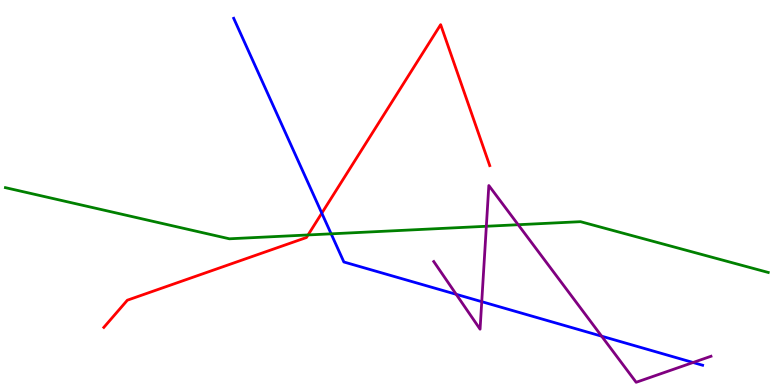[{'lines': ['blue', 'red'], 'intersections': [{'x': 4.15, 'y': 4.46}]}, {'lines': ['green', 'red'], 'intersections': [{'x': 3.97, 'y': 3.9}]}, {'lines': ['purple', 'red'], 'intersections': []}, {'lines': ['blue', 'green'], 'intersections': [{'x': 4.27, 'y': 3.93}]}, {'lines': ['blue', 'purple'], 'intersections': [{'x': 5.89, 'y': 2.36}, {'x': 6.22, 'y': 2.16}, {'x': 7.76, 'y': 1.27}, {'x': 8.94, 'y': 0.585}]}, {'lines': ['green', 'purple'], 'intersections': [{'x': 6.28, 'y': 4.12}, {'x': 6.69, 'y': 4.16}]}]